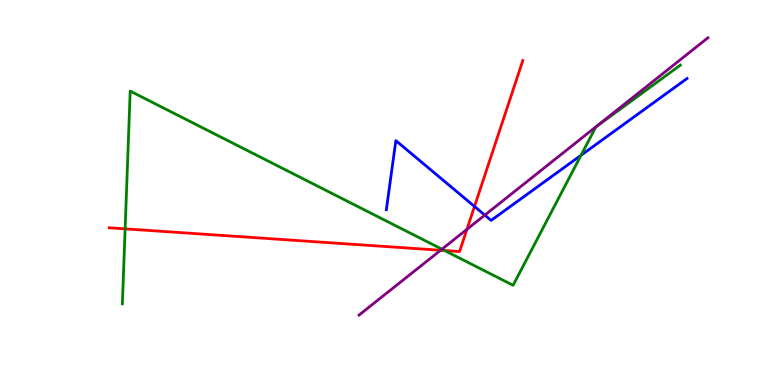[{'lines': ['blue', 'red'], 'intersections': [{'x': 6.12, 'y': 4.64}]}, {'lines': ['green', 'red'], 'intersections': [{'x': 1.61, 'y': 4.06}, {'x': 5.74, 'y': 3.49}]}, {'lines': ['purple', 'red'], 'intersections': [{'x': 5.69, 'y': 3.5}, {'x': 6.02, 'y': 4.04}]}, {'lines': ['blue', 'green'], 'intersections': [{'x': 7.5, 'y': 5.97}]}, {'lines': ['blue', 'purple'], 'intersections': [{'x': 6.26, 'y': 4.41}]}, {'lines': ['green', 'purple'], 'intersections': [{'x': 5.7, 'y': 3.53}]}]